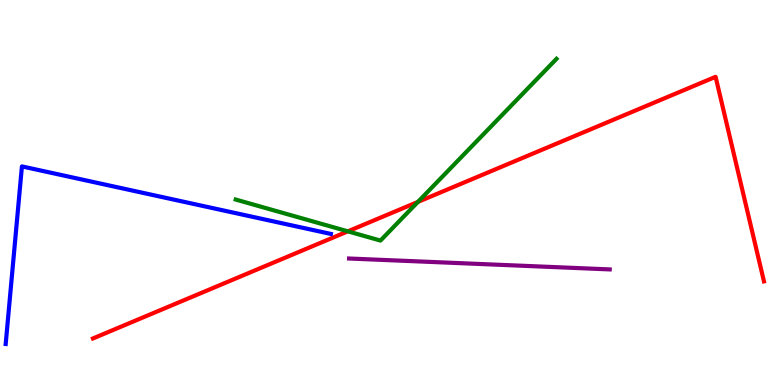[{'lines': ['blue', 'red'], 'intersections': []}, {'lines': ['green', 'red'], 'intersections': [{'x': 4.49, 'y': 3.99}, {'x': 5.39, 'y': 4.76}]}, {'lines': ['purple', 'red'], 'intersections': []}, {'lines': ['blue', 'green'], 'intersections': []}, {'lines': ['blue', 'purple'], 'intersections': []}, {'lines': ['green', 'purple'], 'intersections': []}]